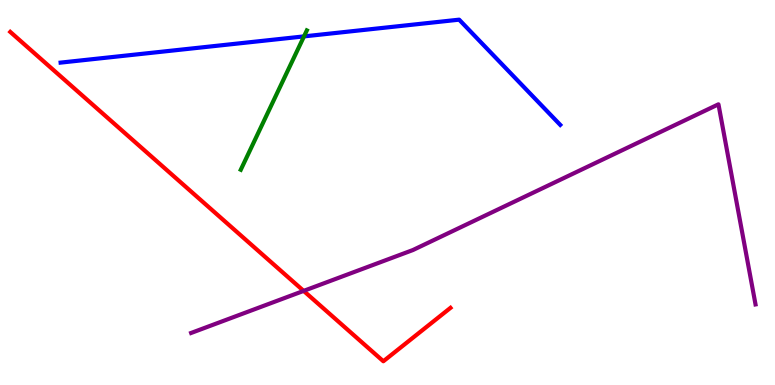[{'lines': ['blue', 'red'], 'intersections': []}, {'lines': ['green', 'red'], 'intersections': []}, {'lines': ['purple', 'red'], 'intersections': [{'x': 3.92, 'y': 2.44}]}, {'lines': ['blue', 'green'], 'intersections': [{'x': 3.92, 'y': 9.05}]}, {'lines': ['blue', 'purple'], 'intersections': []}, {'lines': ['green', 'purple'], 'intersections': []}]